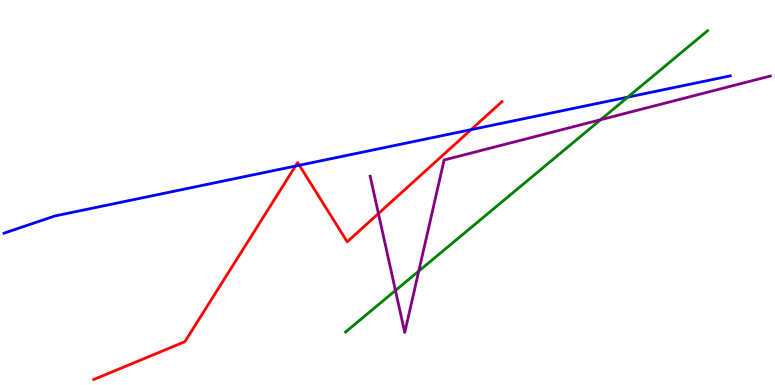[{'lines': ['blue', 'red'], 'intersections': [{'x': 3.81, 'y': 5.69}, {'x': 3.86, 'y': 5.71}, {'x': 6.08, 'y': 6.63}]}, {'lines': ['green', 'red'], 'intersections': []}, {'lines': ['purple', 'red'], 'intersections': [{'x': 4.88, 'y': 4.45}]}, {'lines': ['blue', 'green'], 'intersections': [{'x': 8.1, 'y': 7.48}]}, {'lines': ['blue', 'purple'], 'intersections': []}, {'lines': ['green', 'purple'], 'intersections': [{'x': 5.1, 'y': 2.45}, {'x': 5.4, 'y': 2.96}, {'x': 7.75, 'y': 6.89}]}]